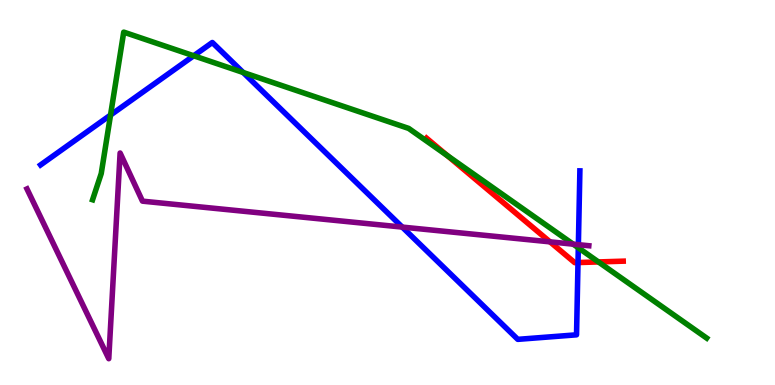[{'lines': ['blue', 'red'], 'intersections': [{'x': 7.46, 'y': 3.18}]}, {'lines': ['green', 'red'], 'intersections': [{'x': 5.77, 'y': 5.96}, {'x': 7.72, 'y': 3.2}]}, {'lines': ['purple', 'red'], 'intersections': [{'x': 7.1, 'y': 3.72}]}, {'lines': ['blue', 'green'], 'intersections': [{'x': 1.43, 'y': 7.01}, {'x': 2.5, 'y': 8.55}, {'x': 3.14, 'y': 8.12}, {'x': 7.46, 'y': 3.56}]}, {'lines': ['blue', 'purple'], 'intersections': [{'x': 5.19, 'y': 4.1}, {'x': 7.46, 'y': 3.64}]}, {'lines': ['green', 'purple'], 'intersections': [{'x': 7.4, 'y': 3.66}]}]